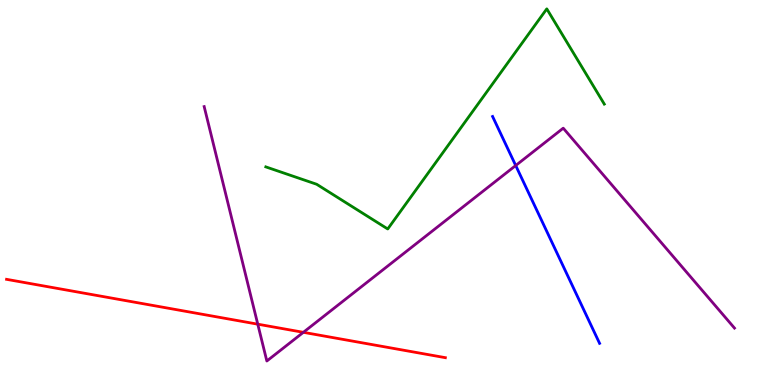[{'lines': ['blue', 'red'], 'intersections': []}, {'lines': ['green', 'red'], 'intersections': []}, {'lines': ['purple', 'red'], 'intersections': [{'x': 3.33, 'y': 1.58}, {'x': 3.91, 'y': 1.37}]}, {'lines': ['blue', 'green'], 'intersections': []}, {'lines': ['blue', 'purple'], 'intersections': [{'x': 6.65, 'y': 5.7}]}, {'lines': ['green', 'purple'], 'intersections': []}]